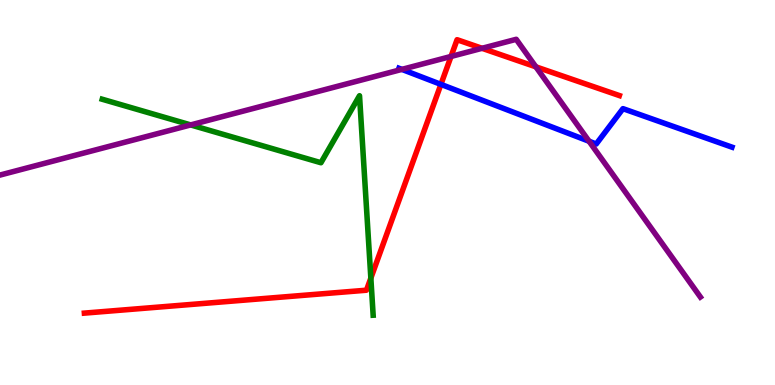[{'lines': ['blue', 'red'], 'intersections': [{'x': 5.69, 'y': 7.81}]}, {'lines': ['green', 'red'], 'intersections': [{'x': 4.79, 'y': 2.78}]}, {'lines': ['purple', 'red'], 'intersections': [{'x': 5.82, 'y': 8.53}, {'x': 6.22, 'y': 8.75}, {'x': 6.91, 'y': 8.26}]}, {'lines': ['blue', 'green'], 'intersections': []}, {'lines': ['blue', 'purple'], 'intersections': [{'x': 5.19, 'y': 8.2}, {'x': 7.6, 'y': 6.33}]}, {'lines': ['green', 'purple'], 'intersections': [{'x': 2.46, 'y': 6.76}]}]